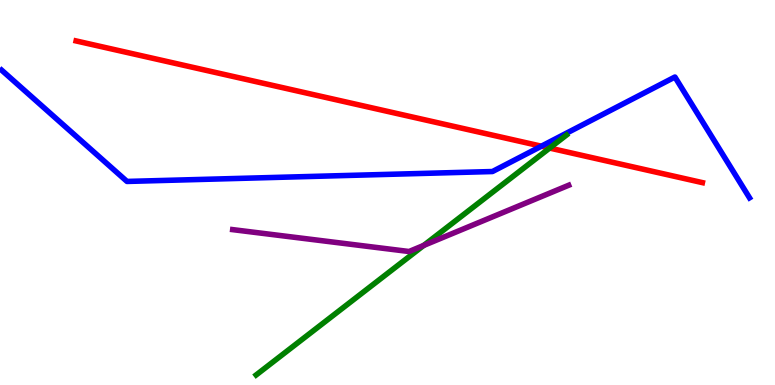[{'lines': ['blue', 'red'], 'intersections': [{'x': 6.99, 'y': 6.2}]}, {'lines': ['green', 'red'], 'intersections': [{'x': 7.09, 'y': 6.15}]}, {'lines': ['purple', 'red'], 'intersections': []}, {'lines': ['blue', 'green'], 'intersections': []}, {'lines': ['blue', 'purple'], 'intersections': []}, {'lines': ['green', 'purple'], 'intersections': [{'x': 5.47, 'y': 3.63}]}]